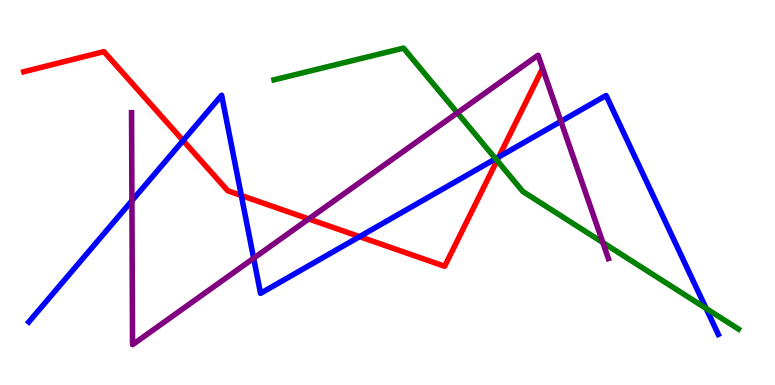[{'lines': ['blue', 'red'], 'intersections': [{'x': 2.36, 'y': 6.35}, {'x': 3.11, 'y': 4.92}, {'x': 4.64, 'y': 3.85}, {'x': 6.44, 'y': 5.92}]}, {'lines': ['green', 'red'], 'intersections': [{'x': 6.41, 'y': 5.83}]}, {'lines': ['purple', 'red'], 'intersections': [{'x': 3.98, 'y': 4.31}]}, {'lines': ['blue', 'green'], 'intersections': [{'x': 6.39, 'y': 5.88}, {'x': 9.11, 'y': 1.99}]}, {'lines': ['blue', 'purple'], 'intersections': [{'x': 1.7, 'y': 4.79}, {'x': 3.27, 'y': 3.29}, {'x': 7.24, 'y': 6.85}]}, {'lines': ['green', 'purple'], 'intersections': [{'x': 5.9, 'y': 7.07}, {'x': 7.78, 'y': 3.7}]}]